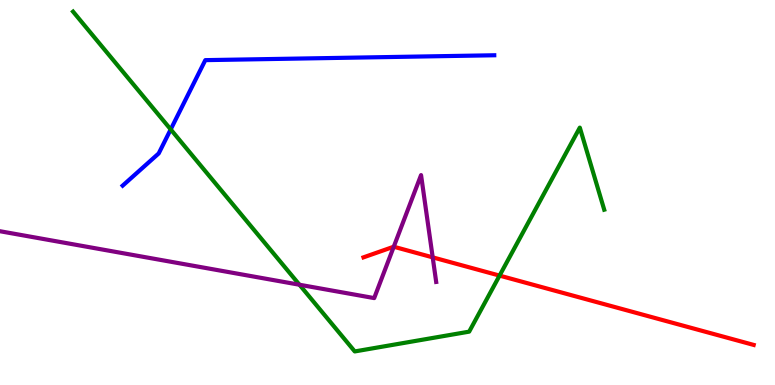[{'lines': ['blue', 'red'], 'intersections': []}, {'lines': ['green', 'red'], 'intersections': [{'x': 6.45, 'y': 2.84}]}, {'lines': ['purple', 'red'], 'intersections': [{'x': 5.08, 'y': 3.59}, {'x': 5.58, 'y': 3.32}]}, {'lines': ['blue', 'green'], 'intersections': [{'x': 2.2, 'y': 6.64}]}, {'lines': ['blue', 'purple'], 'intersections': []}, {'lines': ['green', 'purple'], 'intersections': [{'x': 3.86, 'y': 2.6}]}]